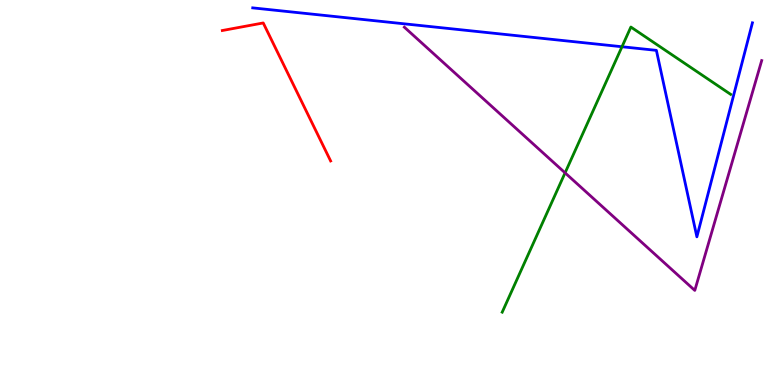[{'lines': ['blue', 'red'], 'intersections': []}, {'lines': ['green', 'red'], 'intersections': []}, {'lines': ['purple', 'red'], 'intersections': []}, {'lines': ['blue', 'green'], 'intersections': [{'x': 8.03, 'y': 8.79}]}, {'lines': ['blue', 'purple'], 'intersections': []}, {'lines': ['green', 'purple'], 'intersections': [{'x': 7.29, 'y': 5.51}]}]